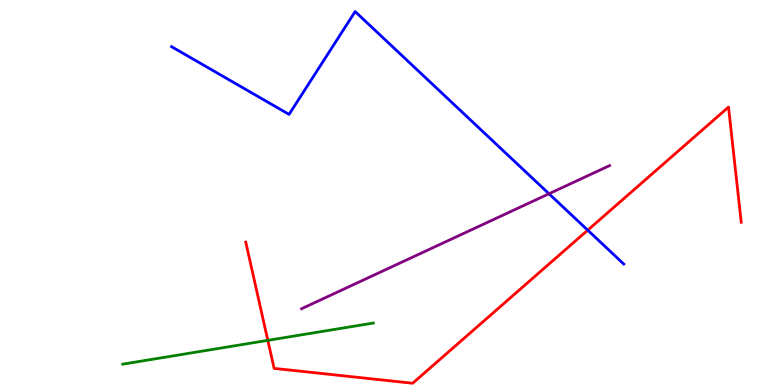[{'lines': ['blue', 'red'], 'intersections': [{'x': 7.58, 'y': 4.02}]}, {'lines': ['green', 'red'], 'intersections': [{'x': 3.46, 'y': 1.16}]}, {'lines': ['purple', 'red'], 'intersections': []}, {'lines': ['blue', 'green'], 'intersections': []}, {'lines': ['blue', 'purple'], 'intersections': [{'x': 7.08, 'y': 4.97}]}, {'lines': ['green', 'purple'], 'intersections': []}]